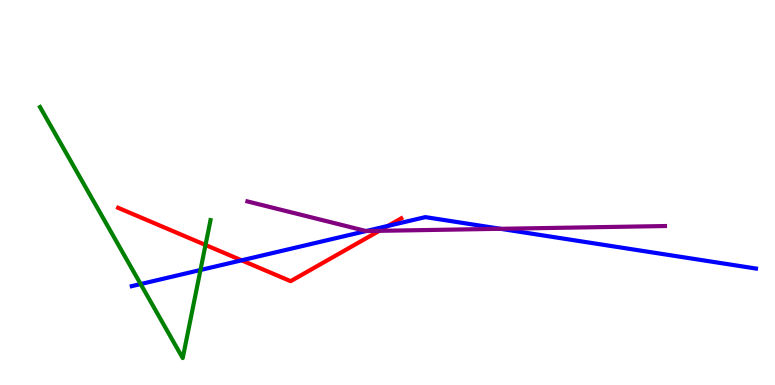[{'lines': ['blue', 'red'], 'intersections': [{'x': 3.12, 'y': 3.24}, {'x': 5.01, 'y': 4.13}]}, {'lines': ['green', 'red'], 'intersections': [{'x': 2.65, 'y': 3.64}]}, {'lines': ['purple', 'red'], 'intersections': [{'x': 4.89, 'y': 4.0}]}, {'lines': ['blue', 'green'], 'intersections': [{'x': 1.81, 'y': 2.62}, {'x': 2.59, 'y': 2.99}]}, {'lines': ['blue', 'purple'], 'intersections': [{'x': 4.72, 'y': 4.0}, {'x': 6.46, 'y': 4.06}]}, {'lines': ['green', 'purple'], 'intersections': []}]